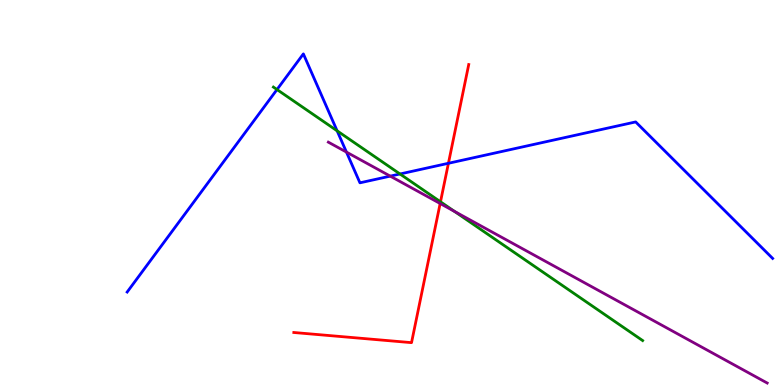[{'lines': ['blue', 'red'], 'intersections': [{'x': 5.79, 'y': 5.76}]}, {'lines': ['green', 'red'], 'intersections': [{'x': 5.68, 'y': 4.76}]}, {'lines': ['purple', 'red'], 'intersections': [{'x': 5.68, 'y': 4.71}]}, {'lines': ['blue', 'green'], 'intersections': [{'x': 3.57, 'y': 7.67}, {'x': 4.35, 'y': 6.6}, {'x': 5.16, 'y': 5.48}]}, {'lines': ['blue', 'purple'], 'intersections': [{'x': 4.47, 'y': 6.05}, {'x': 5.04, 'y': 5.43}]}, {'lines': ['green', 'purple'], 'intersections': [{'x': 5.86, 'y': 4.51}]}]